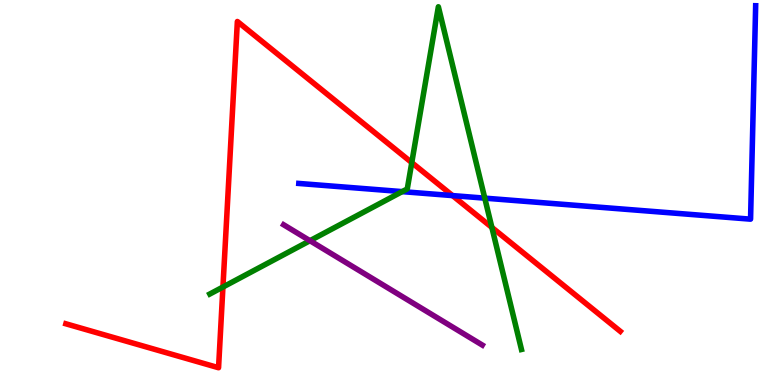[{'lines': ['blue', 'red'], 'intersections': [{'x': 5.84, 'y': 4.92}]}, {'lines': ['green', 'red'], 'intersections': [{'x': 2.88, 'y': 2.54}, {'x': 5.31, 'y': 5.78}, {'x': 6.35, 'y': 4.09}]}, {'lines': ['purple', 'red'], 'intersections': []}, {'lines': ['blue', 'green'], 'intersections': [{'x': 5.19, 'y': 5.02}, {'x': 6.26, 'y': 4.85}]}, {'lines': ['blue', 'purple'], 'intersections': []}, {'lines': ['green', 'purple'], 'intersections': [{'x': 4.0, 'y': 3.75}]}]